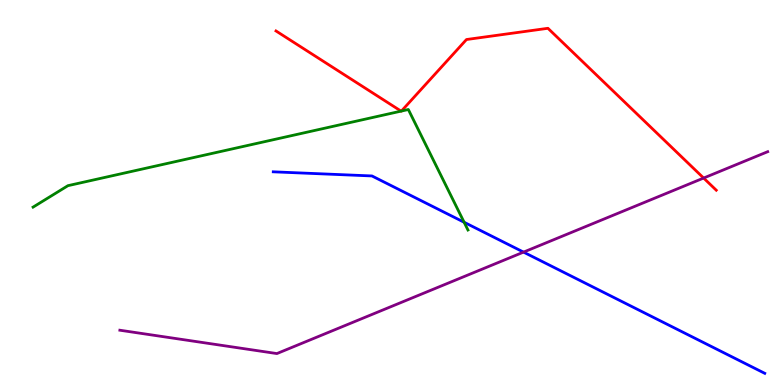[{'lines': ['blue', 'red'], 'intersections': []}, {'lines': ['green', 'red'], 'intersections': [{'x': 5.18, 'y': 7.11}, {'x': 5.18, 'y': 7.12}]}, {'lines': ['purple', 'red'], 'intersections': [{'x': 9.08, 'y': 5.38}]}, {'lines': ['blue', 'green'], 'intersections': [{'x': 5.99, 'y': 4.23}]}, {'lines': ['blue', 'purple'], 'intersections': [{'x': 6.76, 'y': 3.45}]}, {'lines': ['green', 'purple'], 'intersections': []}]